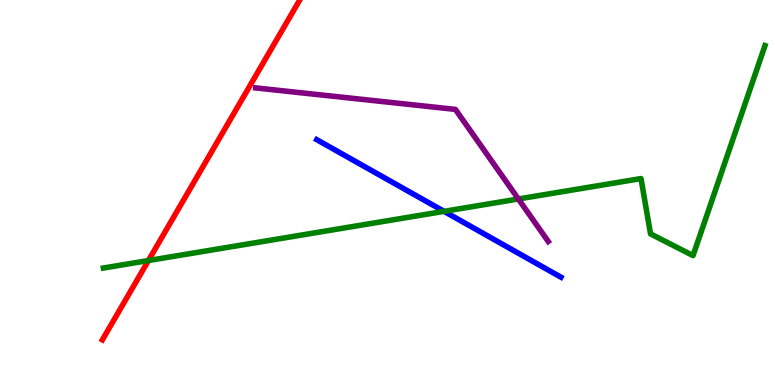[{'lines': ['blue', 'red'], 'intersections': []}, {'lines': ['green', 'red'], 'intersections': [{'x': 1.92, 'y': 3.23}]}, {'lines': ['purple', 'red'], 'intersections': []}, {'lines': ['blue', 'green'], 'intersections': [{'x': 5.73, 'y': 4.51}]}, {'lines': ['blue', 'purple'], 'intersections': []}, {'lines': ['green', 'purple'], 'intersections': [{'x': 6.69, 'y': 4.83}]}]